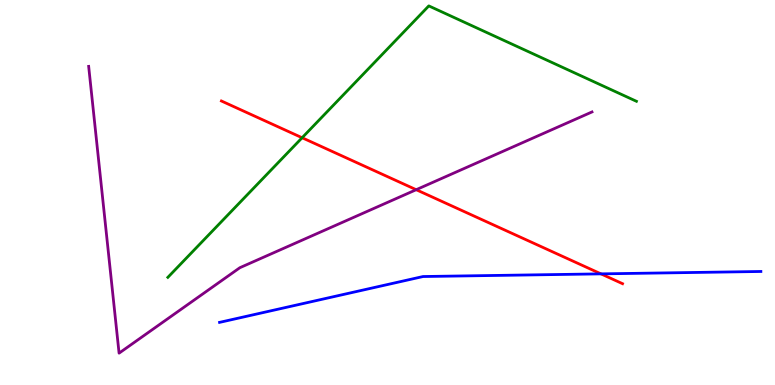[{'lines': ['blue', 'red'], 'intersections': [{'x': 7.75, 'y': 2.89}]}, {'lines': ['green', 'red'], 'intersections': [{'x': 3.9, 'y': 6.42}]}, {'lines': ['purple', 'red'], 'intersections': [{'x': 5.37, 'y': 5.07}]}, {'lines': ['blue', 'green'], 'intersections': []}, {'lines': ['blue', 'purple'], 'intersections': []}, {'lines': ['green', 'purple'], 'intersections': []}]